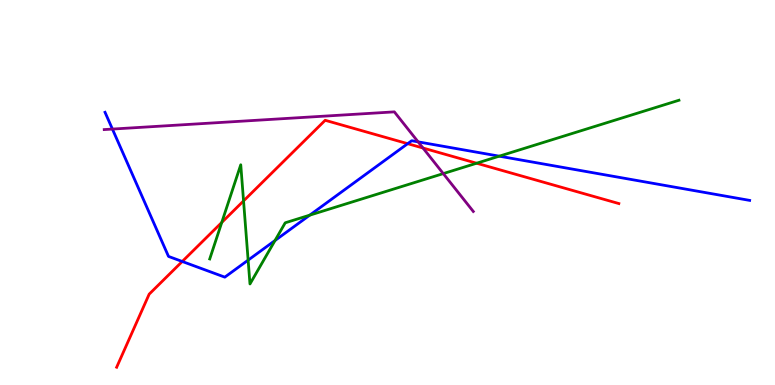[{'lines': ['blue', 'red'], 'intersections': [{'x': 2.35, 'y': 3.21}, {'x': 5.26, 'y': 6.27}]}, {'lines': ['green', 'red'], 'intersections': [{'x': 2.86, 'y': 4.22}, {'x': 3.14, 'y': 4.78}, {'x': 6.15, 'y': 5.76}]}, {'lines': ['purple', 'red'], 'intersections': [{'x': 5.46, 'y': 6.16}]}, {'lines': ['blue', 'green'], 'intersections': [{'x': 3.2, 'y': 3.24}, {'x': 3.55, 'y': 3.75}, {'x': 4.0, 'y': 4.41}, {'x': 6.44, 'y': 5.94}]}, {'lines': ['blue', 'purple'], 'intersections': [{'x': 1.45, 'y': 6.65}, {'x': 5.4, 'y': 6.32}]}, {'lines': ['green', 'purple'], 'intersections': [{'x': 5.72, 'y': 5.49}]}]